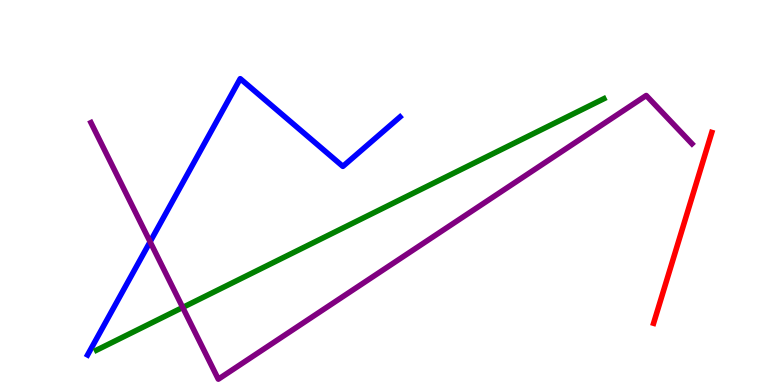[{'lines': ['blue', 'red'], 'intersections': []}, {'lines': ['green', 'red'], 'intersections': []}, {'lines': ['purple', 'red'], 'intersections': []}, {'lines': ['blue', 'green'], 'intersections': []}, {'lines': ['blue', 'purple'], 'intersections': [{'x': 1.94, 'y': 3.72}]}, {'lines': ['green', 'purple'], 'intersections': [{'x': 2.36, 'y': 2.01}]}]